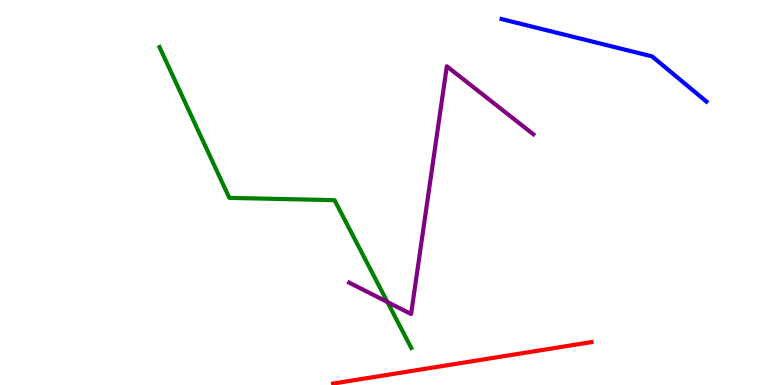[{'lines': ['blue', 'red'], 'intersections': []}, {'lines': ['green', 'red'], 'intersections': []}, {'lines': ['purple', 'red'], 'intersections': []}, {'lines': ['blue', 'green'], 'intersections': []}, {'lines': ['blue', 'purple'], 'intersections': []}, {'lines': ['green', 'purple'], 'intersections': [{'x': 5.0, 'y': 2.16}]}]